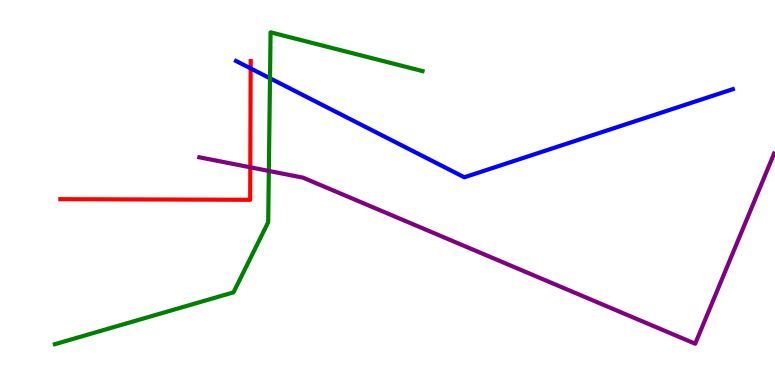[{'lines': ['blue', 'red'], 'intersections': [{'x': 3.23, 'y': 8.22}]}, {'lines': ['green', 'red'], 'intersections': []}, {'lines': ['purple', 'red'], 'intersections': [{'x': 3.23, 'y': 5.65}]}, {'lines': ['blue', 'green'], 'intersections': [{'x': 3.48, 'y': 7.97}]}, {'lines': ['blue', 'purple'], 'intersections': []}, {'lines': ['green', 'purple'], 'intersections': [{'x': 3.47, 'y': 5.56}]}]